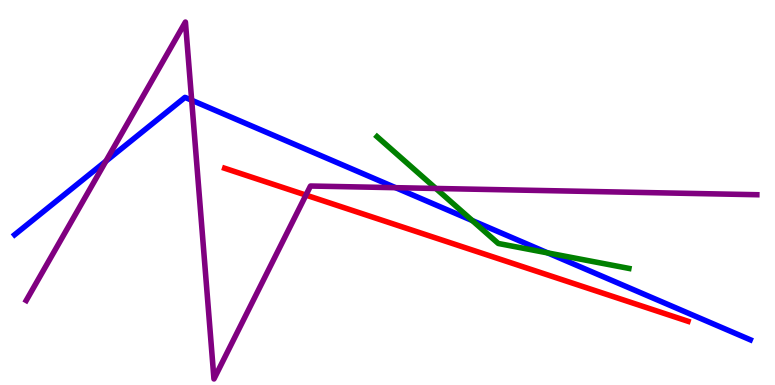[{'lines': ['blue', 'red'], 'intersections': []}, {'lines': ['green', 'red'], 'intersections': []}, {'lines': ['purple', 'red'], 'intersections': [{'x': 3.95, 'y': 4.93}]}, {'lines': ['blue', 'green'], 'intersections': [{'x': 6.09, 'y': 4.27}, {'x': 7.07, 'y': 3.43}]}, {'lines': ['blue', 'purple'], 'intersections': [{'x': 1.37, 'y': 5.81}, {'x': 2.47, 'y': 7.4}, {'x': 5.1, 'y': 5.13}]}, {'lines': ['green', 'purple'], 'intersections': [{'x': 5.62, 'y': 5.1}]}]